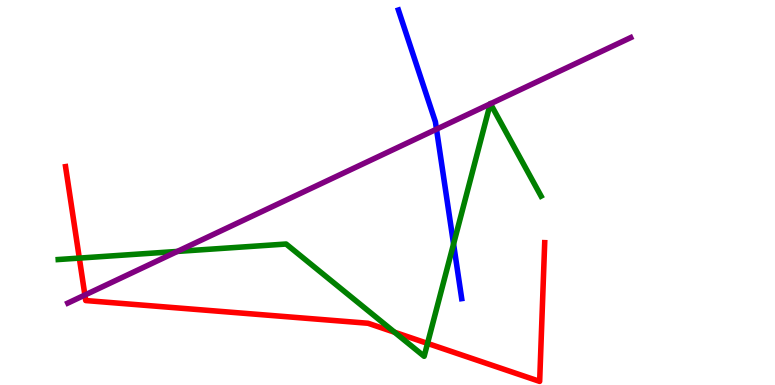[{'lines': ['blue', 'red'], 'intersections': []}, {'lines': ['green', 'red'], 'intersections': [{'x': 1.02, 'y': 3.3}, {'x': 5.09, 'y': 1.37}, {'x': 5.52, 'y': 1.08}]}, {'lines': ['purple', 'red'], 'intersections': [{'x': 1.1, 'y': 2.34}]}, {'lines': ['blue', 'green'], 'intersections': [{'x': 5.85, 'y': 3.66}]}, {'lines': ['blue', 'purple'], 'intersections': [{'x': 5.63, 'y': 6.64}]}, {'lines': ['green', 'purple'], 'intersections': [{'x': 2.29, 'y': 3.47}, {'x': 6.33, 'y': 7.3}, {'x': 6.33, 'y': 7.31}]}]